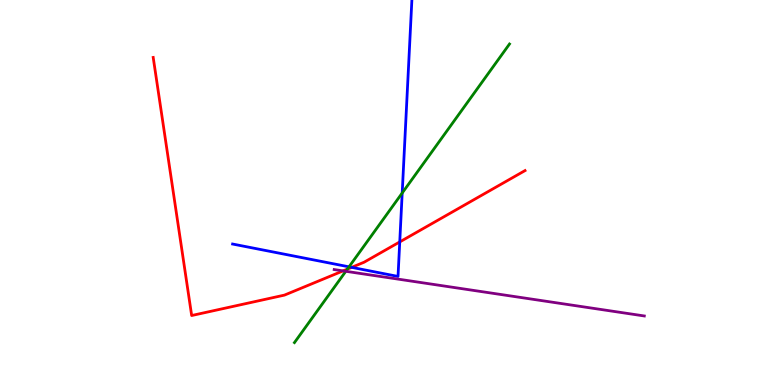[{'lines': ['blue', 'red'], 'intersections': [{'x': 4.54, 'y': 3.06}, {'x': 5.16, 'y': 3.72}]}, {'lines': ['green', 'red'], 'intersections': [{'x': 4.48, 'y': 3.01}]}, {'lines': ['purple', 'red'], 'intersections': [{'x': 4.43, 'y': 2.96}]}, {'lines': ['blue', 'green'], 'intersections': [{'x': 4.5, 'y': 3.07}, {'x': 5.19, 'y': 4.99}]}, {'lines': ['blue', 'purple'], 'intersections': []}, {'lines': ['green', 'purple'], 'intersections': [{'x': 4.46, 'y': 2.95}]}]